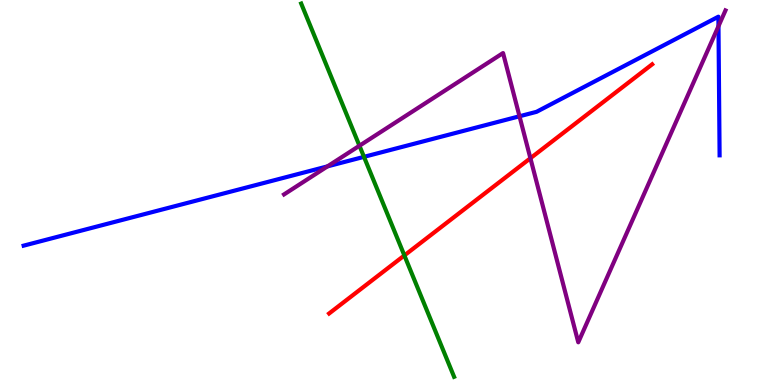[{'lines': ['blue', 'red'], 'intersections': []}, {'lines': ['green', 'red'], 'intersections': [{'x': 5.22, 'y': 3.37}]}, {'lines': ['purple', 'red'], 'intersections': [{'x': 6.84, 'y': 5.89}]}, {'lines': ['blue', 'green'], 'intersections': [{'x': 4.7, 'y': 5.93}]}, {'lines': ['blue', 'purple'], 'intersections': [{'x': 4.23, 'y': 5.68}, {'x': 6.7, 'y': 6.98}, {'x': 9.27, 'y': 9.32}]}, {'lines': ['green', 'purple'], 'intersections': [{'x': 4.64, 'y': 6.21}]}]